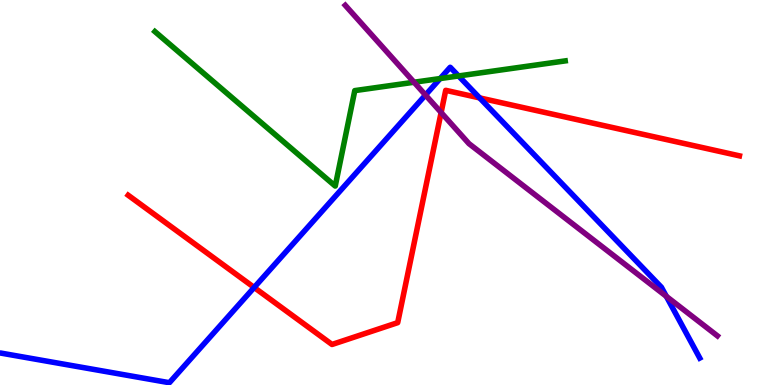[{'lines': ['blue', 'red'], 'intersections': [{'x': 3.28, 'y': 2.53}, {'x': 6.19, 'y': 7.46}]}, {'lines': ['green', 'red'], 'intersections': []}, {'lines': ['purple', 'red'], 'intersections': [{'x': 5.69, 'y': 7.08}]}, {'lines': ['blue', 'green'], 'intersections': [{'x': 5.68, 'y': 7.96}, {'x': 5.92, 'y': 8.03}]}, {'lines': ['blue', 'purple'], 'intersections': [{'x': 5.49, 'y': 7.53}, {'x': 8.6, 'y': 2.3}]}, {'lines': ['green', 'purple'], 'intersections': [{'x': 5.34, 'y': 7.86}]}]